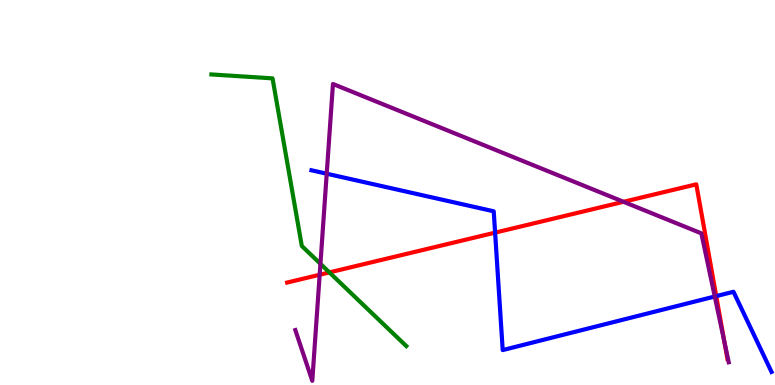[{'lines': ['blue', 'red'], 'intersections': [{'x': 6.39, 'y': 3.96}, {'x': 9.24, 'y': 2.31}]}, {'lines': ['green', 'red'], 'intersections': [{'x': 4.25, 'y': 2.92}]}, {'lines': ['purple', 'red'], 'intersections': [{'x': 4.12, 'y': 2.86}, {'x': 8.05, 'y': 4.76}, {'x': 9.35, 'y': 1.12}]}, {'lines': ['blue', 'green'], 'intersections': []}, {'lines': ['blue', 'purple'], 'intersections': [{'x': 4.22, 'y': 5.49}, {'x': 9.22, 'y': 2.3}]}, {'lines': ['green', 'purple'], 'intersections': [{'x': 4.13, 'y': 3.15}]}]